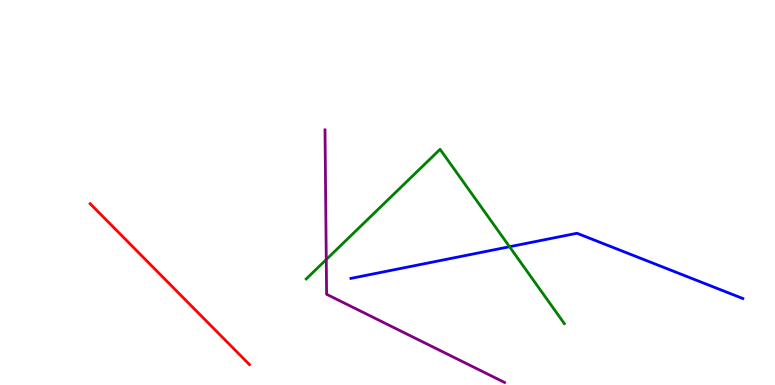[{'lines': ['blue', 'red'], 'intersections': []}, {'lines': ['green', 'red'], 'intersections': []}, {'lines': ['purple', 'red'], 'intersections': []}, {'lines': ['blue', 'green'], 'intersections': [{'x': 6.57, 'y': 3.59}]}, {'lines': ['blue', 'purple'], 'intersections': []}, {'lines': ['green', 'purple'], 'intersections': [{'x': 4.21, 'y': 3.26}]}]